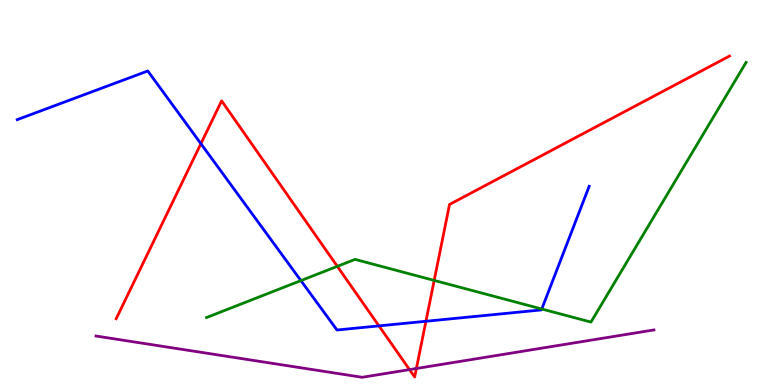[{'lines': ['blue', 'red'], 'intersections': [{'x': 2.59, 'y': 6.27}, {'x': 4.89, 'y': 1.54}, {'x': 5.5, 'y': 1.66}]}, {'lines': ['green', 'red'], 'intersections': [{'x': 4.35, 'y': 3.08}, {'x': 5.6, 'y': 2.72}]}, {'lines': ['purple', 'red'], 'intersections': [{'x': 5.28, 'y': 0.4}, {'x': 5.37, 'y': 0.429}]}, {'lines': ['blue', 'green'], 'intersections': [{'x': 3.88, 'y': 2.71}, {'x': 6.99, 'y': 1.97}]}, {'lines': ['blue', 'purple'], 'intersections': []}, {'lines': ['green', 'purple'], 'intersections': []}]